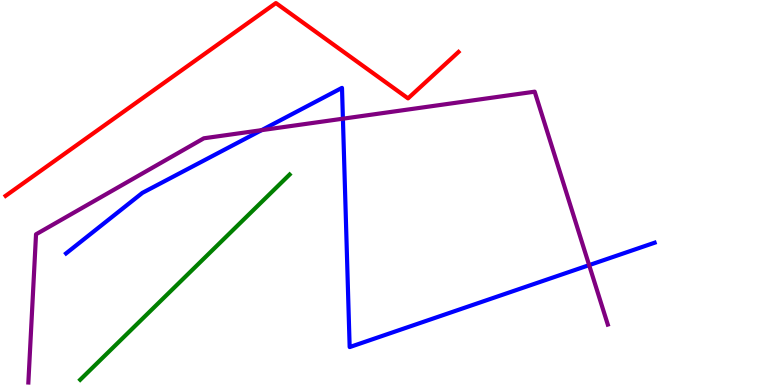[{'lines': ['blue', 'red'], 'intersections': []}, {'lines': ['green', 'red'], 'intersections': []}, {'lines': ['purple', 'red'], 'intersections': []}, {'lines': ['blue', 'green'], 'intersections': []}, {'lines': ['blue', 'purple'], 'intersections': [{'x': 3.38, 'y': 6.62}, {'x': 4.42, 'y': 6.92}, {'x': 7.6, 'y': 3.11}]}, {'lines': ['green', 'purple'], 'intersections': []}]